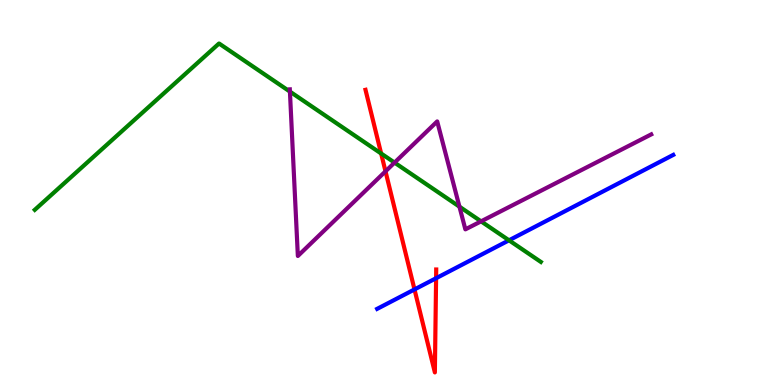[{'lines': ['blue', 'red'], 'intersections': [{'x': 5.35, 'y': 2.48}, {'x': 5.63, 'y': 2.77}]}, {'lines': ['green', 'red'], 'intersections': [{'x': 4.92, 'y': 6.01}]}, {'lines': ['purple', 'red'], 'intersections': [{'x': 4.97, 'y': 5.55}]}, {'lines': ['blue', 'green'], 'intersections': [{'x': 6.57, 'y': 3.76}]}, {'lines': ['blue', 'purple'], 'intersections': []}, {'lines': ['green', 'purple'], 'intersections': [{'x': 3.74, 'y': 7.62}, {'x': 5.09, 'y': 5.78}, {'x': 5.93, 'y': 4.63}, {'x': 6.21, 'y': 4.25}]}]